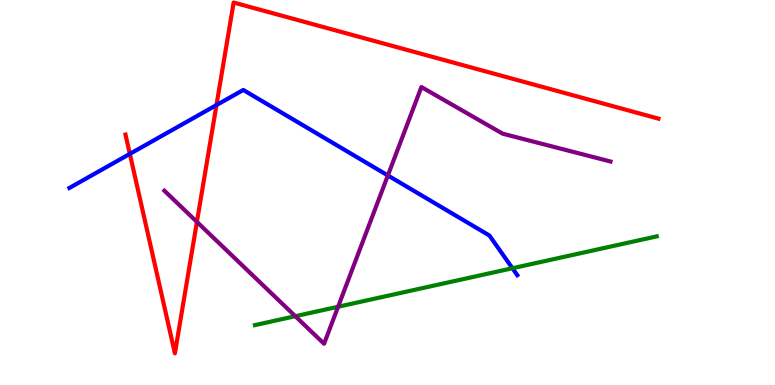[{'lines': ['blue', 'red'], 'intersections': [{'x': 1.68, 'y': 6.0}, {'x': 2.79, 'y': 7.27}]}, {'lines': ['green', 'red'], 'intersections': []}, {'lines': ['purple', 'red'], 'intersections': [{'x': 2.54, 'y': 4.24}]}, {'lines': ['blue', 'green'], 'intersections': [{'x': 6.61, 'y': 3.03}]}, {'lines': ['blue', 'purple'], 'intersections': [{'x': 5.0, 'y': 5.44}]}, {'lines': ['green', 'purple'], 'intersections': [{'x': 3.81, 'y': 1.79}, {'x': 4.36, 'y': 2.03}]}]